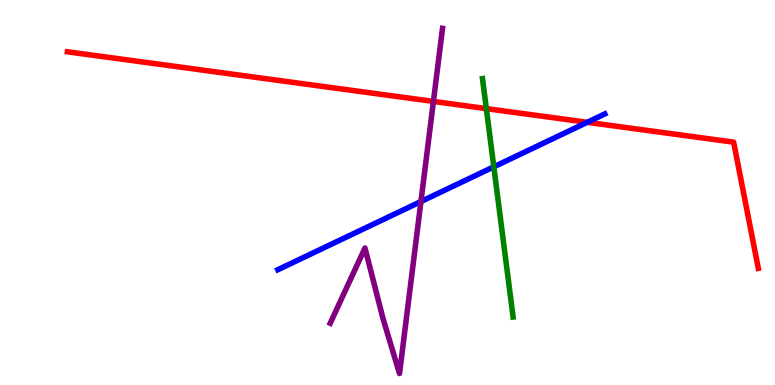[{'lines': ['blue', 'red'], 'intersections': [{'x': 7.58, 'y': 6.82}]}, {'lines': ['green', 'red'], 'intersections': [{'x': 6.28, 'y': 7.18}]}, {'lines': ['purple', 'red'], 'intersections': [{'x': 5.59, 'y': 7.37}]}, {'lines': ['blue', 'green'], 'intersections': [{'x': 6.37, 'y': 5.67}]}, {'lines': ['blue', 'purple'], 'intersections': [{'x': 5.43, 'y': 4.77}]}, {'lines': ['green', 'purple'], 'intersections': []}]